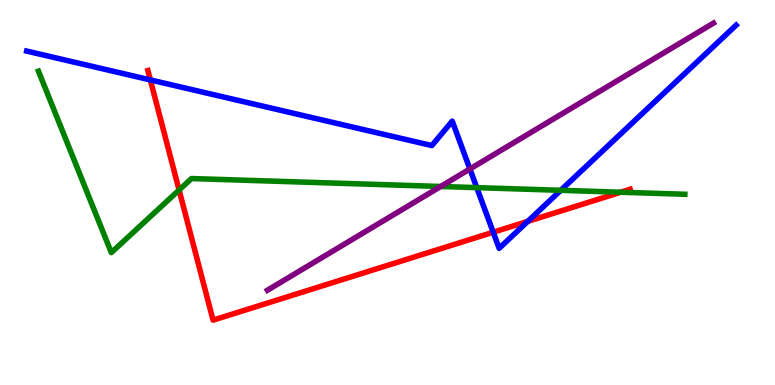[{'lines': ['blue', 'red'], 'intersections': [{'x': 1.94, 'y': 7.92}, {'x': 6.36, 'y': 3.97}, {'x': 6.81, 'y': 4.25}]}, {'lines': ['green', 'red'], 'intersections': [{'x': 2.31, 'y': 5.06}, {'x': 8.01, 'y': 5.01}]}, {'lines': ['purple', 'red'], 'intersections': []}, {'lines': ['blue', 'green'], 'intersections': [{'x': 6.15, 'y': 5.13}, {'x': 7.24, 'y': 5.06}]}, {'lines': ['blue', 'purple'], 'intersections': [{'x': 6.06, 'y': 5.61}]}, {'lines': ['green', 'purple'], 'intersections': [{'x': 5.69, 'y': 5.16}]}]